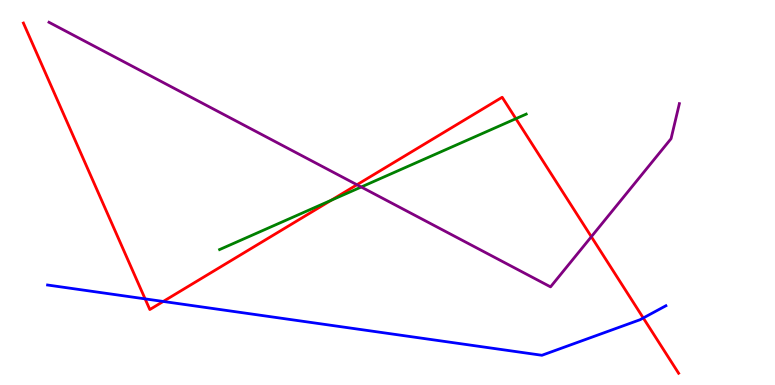[{'lines': ['blue', 'red'], 'intersections': [{'x': 1.87, 'y': 2.24}, {'x': 2.11, 'y': 2.17}, {'x': 8.3, 'y': 1.74}]}, {'lines': ['green', 'red'], 'intersections': [{'x': 4.27, 'y': 4.8}, {'x': 6.66, 'y': 6.92}]}, {'lines': ['purple', 'red'], 'intersections': [{'x': 4.61, 'y': 5.2}, {'x': 7.63, 'y': 3.85}]}, {'lines': ['blue', 'green'], 'intersections': []}, {'lines': ['blue', 'purple'], 'intersections': []}, {'lines': ['green', 'purple'], 'intersections': [{'x': 4.66, 'y': 5.14}]}]